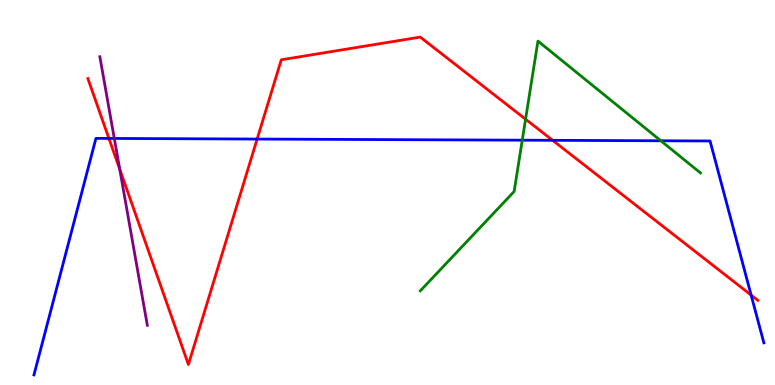[{'lines': ['blue', 'red'], 'intersections': [{'x': 1.41, 'y': 6.4}, {'x': 3.32, 'y': 6.39}, {'x': 7.13, 'y': 6.36}, {'x': 9.69, 'y': 2.33}]}, {'lines': ['green', 'red'], 'intersections': [{'x': 6.78, 'y': 6.9}]}, {'lines': ['purple', 'red'], 'intersections': [{'x': 1.55, 'y': 5.6}]}, {'lines': ['blue', 'green'], 'intersections': [{'x': 6.74, 'y': 6.36}, {'x': 8.53, 'y': 6.34}]}, {'lines': ['blue', 'purple'], 'intersections': [{'x': 1.47, 'y': 6.4}]}, {'lines': ['green', 'purple'], 'intersections': []}]